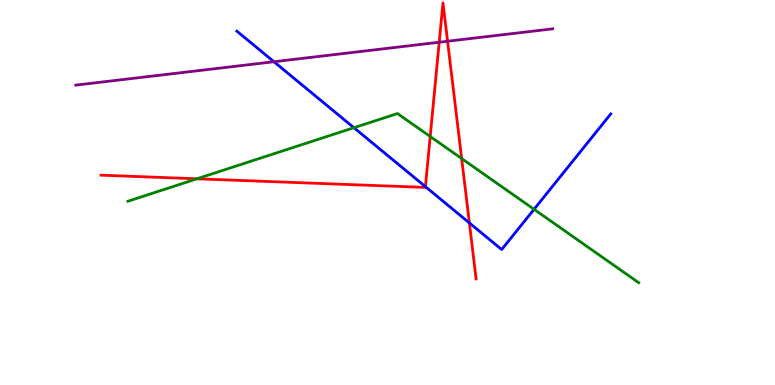[{'lines': ['blue', 'red'], 'intersections': [{'x': 5.49, 'y': 5.15}, {'x': 6.06, 'y': 4.21}]}, {'lines': ['green', 'red'], 'intersections': [{'x': 2.54, 'y': 5.36}, {'x': 5.55, 'y': 6.45}, {'x': 5.96, 'y': 5.88}]}, {'lines': ['purple', 'red'], 'intersections': [{'x': 5.67, 'y': 8.9}, {'x': 5.78, 'y': 8.93}]}, {'lines': ['blue', 'green'], 'intersections': [{'x': 4.57, 'y': 6.68}, {'x': 6.89, 'y': 4.56}]}, {'lines': ['blue', 'purple'], 'intersections': [{'x': 3.53, 'y': 8.4}]}, {'lines': ['green', 'purple'], 'intersections': []}]